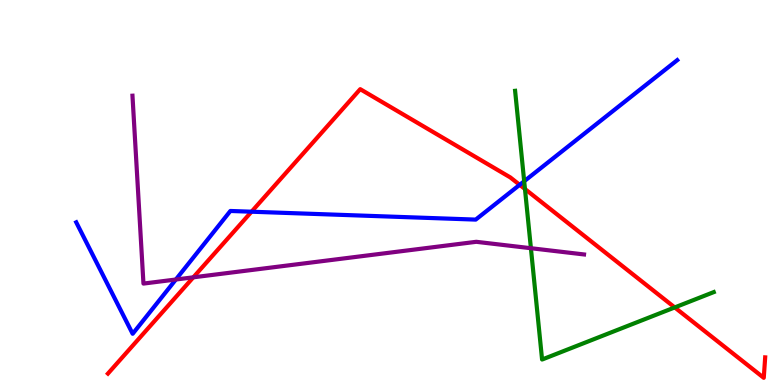[{'lines': ['blue', 'red'], 'intersections': [{'x': 3.25, 'y': 4.5}, {'x': 6.71, 'y': 5.2}]}, {'lines': ['green', 'red'], 'intersections': [{'x': 6.77, 'y': 5.09}, {'x': 8.71, 'y': 2.01}]}, {'lines': ['purple', 'red'], 'intersections': [{'x': 2.49, 'y': 2.8}]}, {'lines': ['blue', 'green'], 'intersections': [{'x': 6.76, 'y': 5.29}]}, {'lines': ['blue', 'purple'], 'intersections': [{'x': 2.27, 'y': 2.74}]}, {'lines': ['green', 'purple'], 'intersections': [{'x': 6.85, 'y': 3.55}]}]